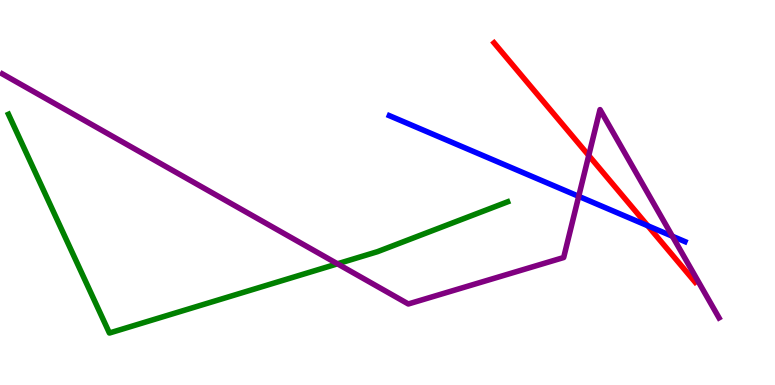[{'lines': ['blue', 'red'], 'intersections': [{'x': 8.36, 'y': 4.14}]}, {'lines': ['green', 'red'], 'intersections': []}, {'lines': ['purple', 'red'], 'intersections': [{'x': 7.6, 'y': 5.96}]}, {'lines': ['blue', 'green'], 'intersections': []}, {'lines': ['blue', 'purple'], 'intersections': [{'x': 7.47, 'y': 4.9}, {'x': 8.68, 'y': 3.86}]}, {'lines': ['green', 'purple'], 'intersections': [{'x': 4.35, 'y': 3.15}]}]